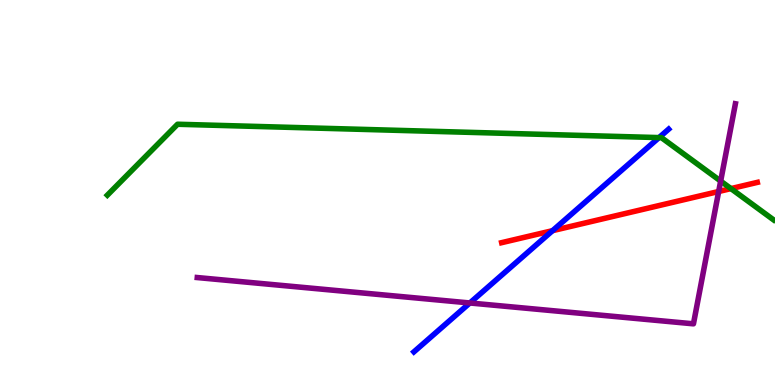[{'lines': ['blue', 'red'], 'intersections': [{'x': 7.13, 'y': 4.01}]}, {'lines': ['green', 'red'], 'intersections': [{'x': 9.43, 'y': 5.1}]}, {'lines': ['purple', 'red'], 'intersections': [{'x': 9.27, 'y': 5.03}]}, {'lines': ['blue', 'green'], 'intersections': [{'x': 8.5, 'y': 6.43}]}, {'lines': ['blue', 'purple'], 'intersections': [{'x': 6.06, 'y': 2.13}]}, {'lines': ['green', 'purple'], 'intersections': [{'x': 9.3, 'y': 5.3}]}]